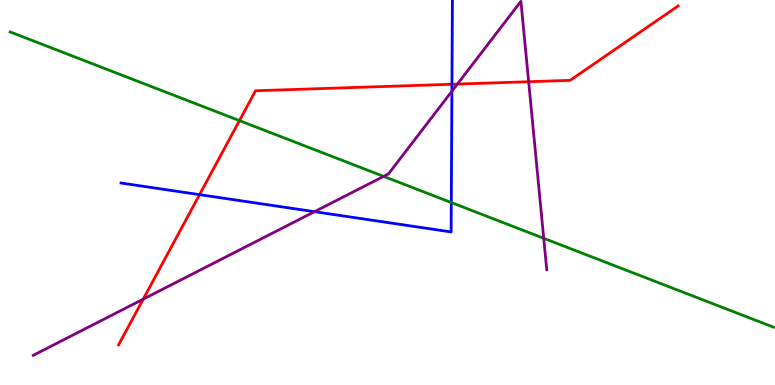[{'lines': ['blue', 'red'], 'intersections': [{'x': 2.57, 'y': 4.94}, {'x': 5.83, 'y': 7.81}]}, {'lines': ['green', 'red'], 'intersections': [{'x': 3.09, 'y': 6.87}]}, {'lines': ['purple', 'red'], 'intersections': [{'x': 1.85, 'y': 2.23}, {'x': 5.9, 'y': 7.82}, {'x': 6.82, 'y': 7.88}]}, {'lines': ['blue', 'green'], 'intersections': [{'x': 5.82, 'y': 4.74}]}, {'lines': ['blue', 'purple'], 'intersections': [{'x': 4.06, 'y': 4.5}, {'x': 5.83, 'y': 7.63}]}, {'lines': ['green', 'purple'], 'intersections': [{'x': 4.95, 'y': 5.42}, {'x': 7.02, 'y': 3.81}]}]